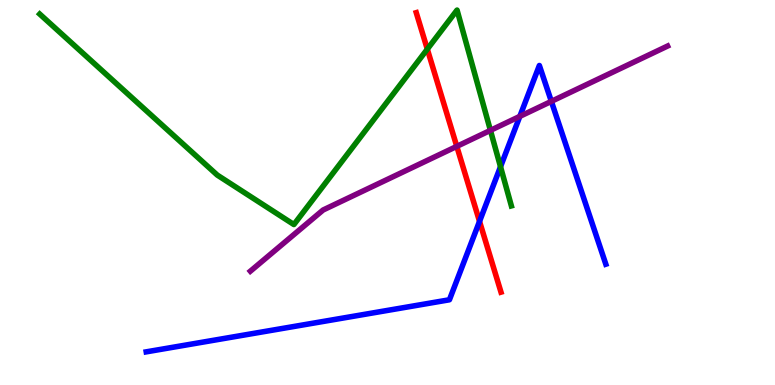[{'lines': ['blue', 'red'], 'intersections': [{'x': 6.19, 'y': 4.25}]}, {'lines': ['green', 'red'], 'intersections': [{'x': 5.51, 'y': 8.72}]}, {'lines': ['purple', 'red'], 'intersections': [{'x': 5.89, 'y': 6.2}]}, {'lines': ['blue', 'green'], 'intersections': [{'x': 6.46, 'y': 5.67}]}, {'lines': ['blue', 'purple'], 'intersections': [{'x': 6.71, 'y': 6.98}, {'x': 7.11, 'y': 7.37}]}, {'lines': ['green', 'purple'], 'intersections': [{'x': 6.33, 'y': 6.61}]}]